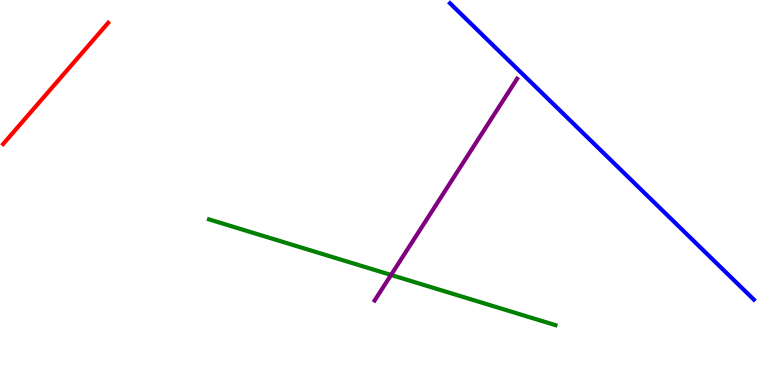[{'lines': ['blue', 'red'], 'intersections': []}, {'lines': ['green', 'red'], 'intersections': []}, {'lines': ['purple', 'red'], 'intersections': []}, {'lines': ['blue', 'green'], 'intersections': []}, {'lines': ['blue', 'purple'], 'intersections': []}, {'lines': ['green', 'purple'], 'intersections': [{'x': 5.05, 'y': 2.86}]}]